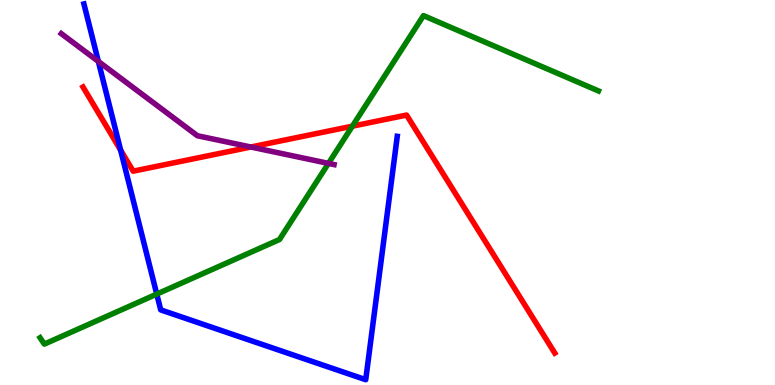[{'lines': ['blue', 'red'], 'intersections': [{'x': 1.56, 'y': 6.1}]}, {'lines': ['green', 'red'], 'intersections': [{'x': 4.55, 'y': 6.72}]}, {'lines': ['purple', 'red'], 'intersections': [{'x': 3.24, 'y': 6.18}]}, {'lines': ['blue', 'green'], 'intersections': [{'x': 2.02, 'y': 2.36}]}, {'lines': ['blue', 'purple'], 'intersections': [{'x': 1.27, 'y': 8.4}]}, {'lines': ['green', 'purple'], 'intersections': [{'x': 4.24, 'y': 5.76}]}]